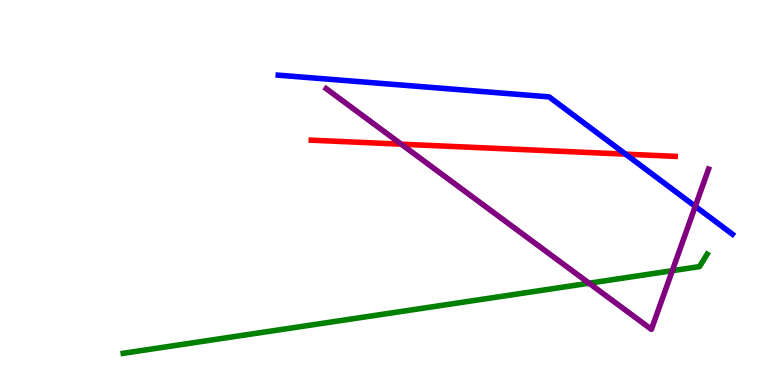[{'lines': ['blue', 'red'], 'intersections': [{'x': 8.07, 'y': 6.0}]}, {'lines': ['green', 'red'], 'intersections': []}, {'lines': ['purple', 'red'], 'intersections': [{'x': 5.18, 'y': 6.26}]}, {'lines': ['blue', 'green'], 'intersections': []}, {'lines': ['blue', 'purple'], 'intersections': [{'x': 8.97, 'y': 4.64}]}, {'lines': ['green', 'purple'], 'intersections': [{'x': 7.6, 'y': 2.64}, {'x': 8.68, 'y': 2.97}]}]